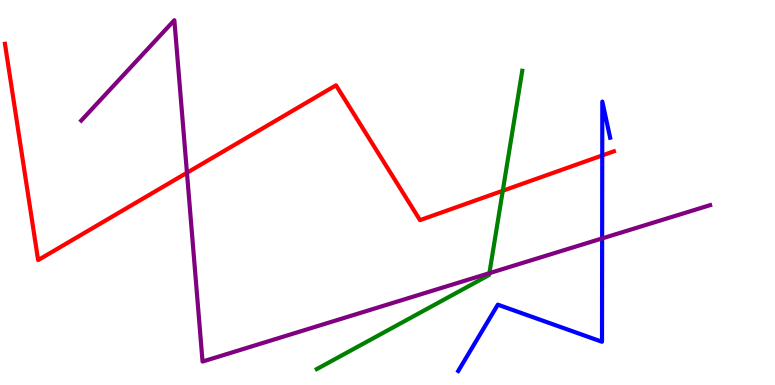[{'lines': ['blue', 'red'], 'intersections': [{'x': 7.77, 'y': 5.96}]}, {'lines': ['green', 'red'], 'intersections': [{'x': 6.49, 'y': 5.05}]}, {'lines': ['purple', 'red'], 'intersections': [{'x': 2.41, 'y': 5.51}]}, {'lines': ['blue', 'green'], 'intersections': []}, {'lines': ['blue', 'purple'], 'intersections': [{'x': 7.77, 'y': 3.81}]}, {'lines': ['green', 'purple'], 'intersections': [{'x': 6.31, 'y': 2.9}]}]